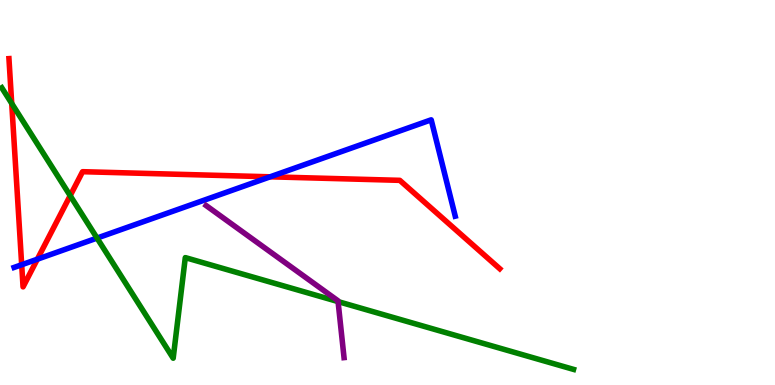[{'lines': ['blue', 'red'], 'intersections': [{'x': 0.28, 'y': 3.12}, {'x': 0.482, 'y': 3.27}, {'x': 3.49, 'y': 5.41}]}, {'lines': ['green', 'red'], 'intersections': [{'x': 0.151, 'y': 7.31}, {'x': 0.906, 'y': 4.92}]}, {'lines': ['purple', 'red'], 'intersections': []}, {'lines': ['blue', 'green'], 'intersections': [{'x': 1.25, 'y': 3.82}]}, {'lines': ['blue', 'purple'], 'intersections': []}, {'lines': ['green', 'purple'], 'intersections': [{'x': 4.36, 'y': 2.17}]}]